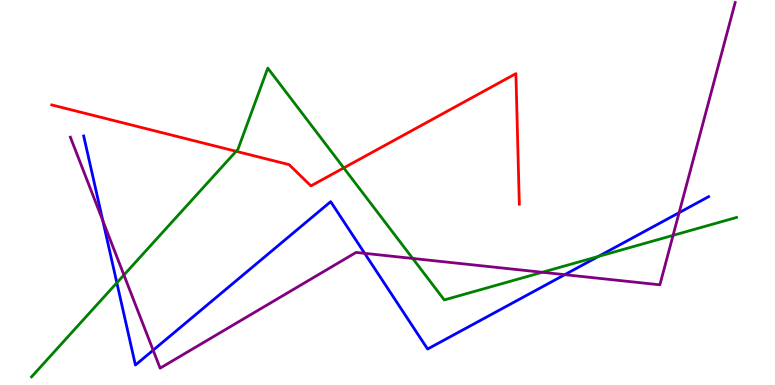[{'lines': ['blue', 'red'], 'intersections': []}, {'lines': ['green', 'red'], 'intersections': [{'x': 3.05, 'y': 6.07}, {'x': 4.44, 'y': 5.64}]}, {'lines': ['purple', 'red'], 'intersections': []}, {'lines': ['blue', 'green'], 'intersections': [{'x': 1.51, 'y': 2.65}, {'x': 7.72, 'y': 3.34}]}, {'lines': ['blue', 'purple'], 'intersections': [{'x': 1.33, 'y': 4.27}, {'x': 1.98, 'y': 0.904}, {'x': 4.71, 'y': 3.42}, {'x': 7.29, 'y': 2.87}, {'x': 8.76, 'y': 4.48}]}, {'lines': ['green', 'purple'], 'intersections': [{'x': 1.6, 'y': 2.86}, {'x': 5.33, 'y': 3.29}, {'x': 7.0, 'y': 2.93}, {'x': 8.68, 'y': 3.89}]}]